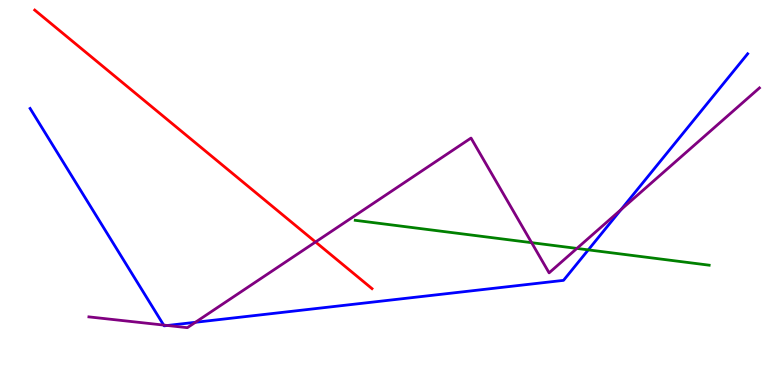[{'lines': ['blue', 'red'], 'intersections': []}, {'lines': ['green', 'red'], 'intersections': []}, {'lines': ['purple', 'red'], 'intersections': [{'x': 4.07, 'y': 3.71}]}, {'lines': ['blue', 'green'], 'intersections': [{'x': 7.59, 'y': 3.51}]}, {'lines': ['blue', 'purple'], 'intersections': [{'x': 2.11, 'y': 1.56}, {'x': 2.16, 'y': 1.55}, {'x': 2.52, 'y': 1.63}, {'x': 8.01, 'y': 4.55}]}, {'lines': ['green', 'purple'], 'intersections': [{'x': 6.86, 'y': 3.7}, {'x': 7.44, 'y': 3.55}]}]